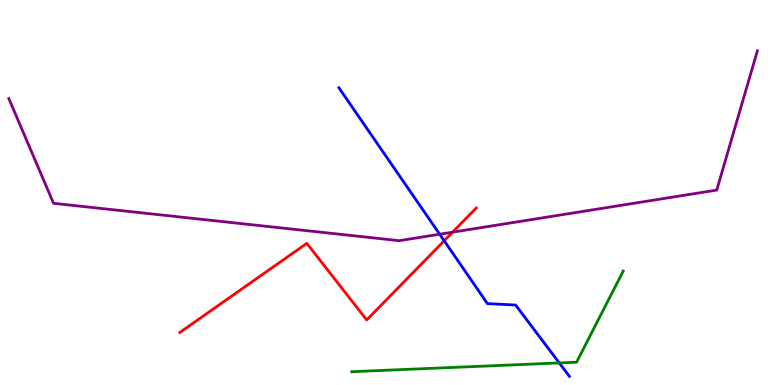[{'lines': ['blue', 'red'], 'intersections': [{'x': 5.73, 'y': 3.75}]}, {'lines': ['green', 'red'], 'intersections': []}, {'lines': ['purple', 'red'], 'intersections': [{'x': 5.84, 'y': 3.97}]}, {'lines': ['blue', 'green'], 'intersections': [{'x': 7.22, 'y': 0.573}]}, {'lines': ['blue', 'purple'], 'intersections': [{'x': 5.67, 'y': 3.92}]}, {'lines': ['green', 'purple'], 'intersections': []}]